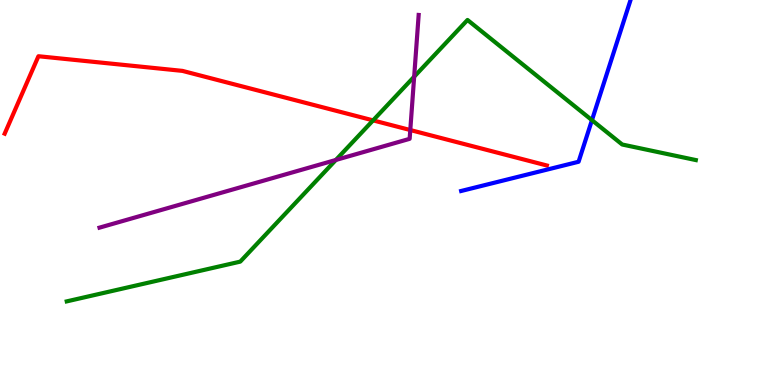[{'lines': ['blue', 'red'], 'intersections': []}, {'lines': ['green', 'red'], 'intersections': [{'x': 4.81, 'y': 6.87}]}, {'lines': ['purple', 'red'], 'intersections': [{'x': 5.29, 'y': 6.62}]}, {'lines': ['blue', 'green'], 'intersections': [{'x': 7.64, 'y': 6.88}]}, {'lines': ['blue', 'purple'], 'intersections': []}, {'lines': ['green', 'purple'], 'intersections': [{'x': 4.33, 'y': 5.85}, {'x': 5.34, 'y': 8.01}]}]